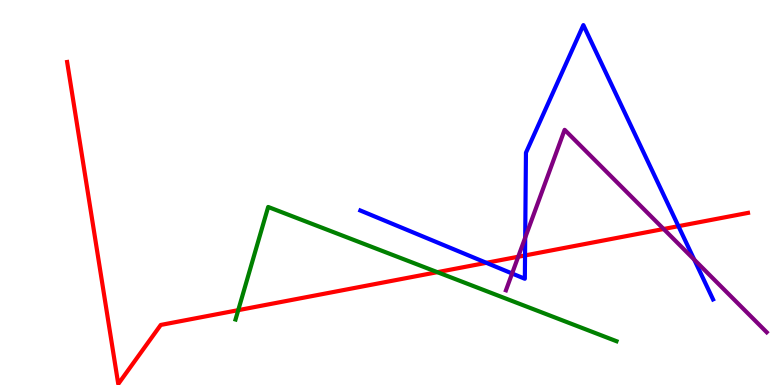[{'lines': ['blue', 'red'], 'intersections': [{'x': 6.28, 'y': 3.17}, {'x': 6.77, 'y': 3.37}, {'x': 8.75, 'y': 4.13}]}, {'lines': ['green', 'red'], 'intersections': [{'x': 3.07, 'y': 1.94}, {'x': 5.64, 'y': 2.93}]}, {'lines': ['purple', 'red'], 'intersections': [{'x': 6.69, 'y': 3.33}, {'x': 8.56, 'y': 4.05}]}, {'lines': ['blue', 'green'], 'intersections': []}, {'lines': ['blue', 'purple'], 'intersections': [{'x': 6.61, 'y': 2.9}, {'x': 6.78, 'y': 3.83}, {'x': 8.96, 'y': 3.26}]}, {'lines': ['green', 'purple'], 'intersections': []}]